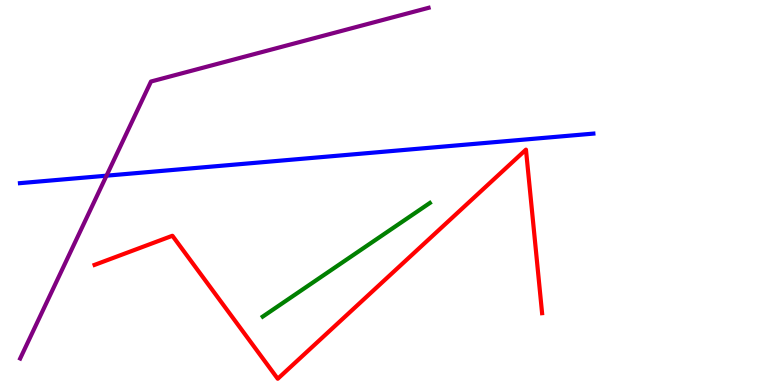[{'lines': ['blue', 'red'], 'intersections': []}, {'lines': ['green', 'red'], 'intersections': []}, {'lines': ['purple', 'red'], 'intersections': []}, {'lines': ['blue', 'green'], 'intersections': []}, {'lines': ['blue', 'purple'], 'intersections': [{'x': 1.37, 'y': 5.44}]}, {'lines': ['green', 'purple'], 'intersections': []}]